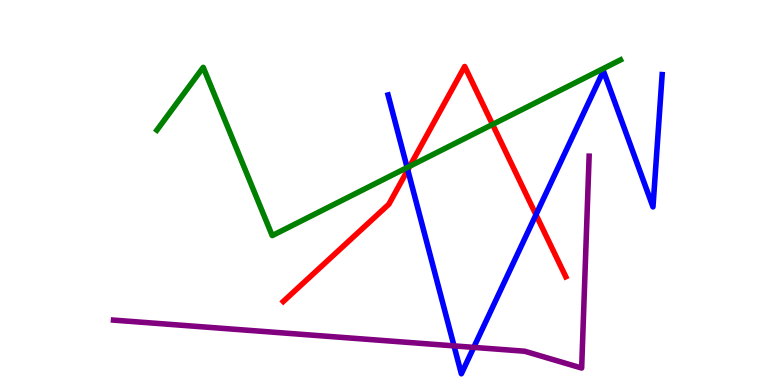[{'lines': ['blue', 'red'], 'intersections': [{'x': 5.26, 'y': 5.59}, {'x': 6.92, 'y': 4.42}]}, {'lines': ['green', 'red'], 'intersections': [{'x': 5.29, 'y': 5.68}, {'x': 6.36, 'y': 6.77}]}, {'lines': ['purple', 'red'], 'intersections': []}, {'lines': ['blue', 'green'], 'intersections': [{'x': 5.25, 'y': 5.65}]}, {'lines': ['blue', 'purple'], 'intersections': [{'x': 5.86, 'y': 1.02}, {'x': 6.11, 'y': 0.977}]}, {'lines': ['green', 'purple'], 'intersections': []}]